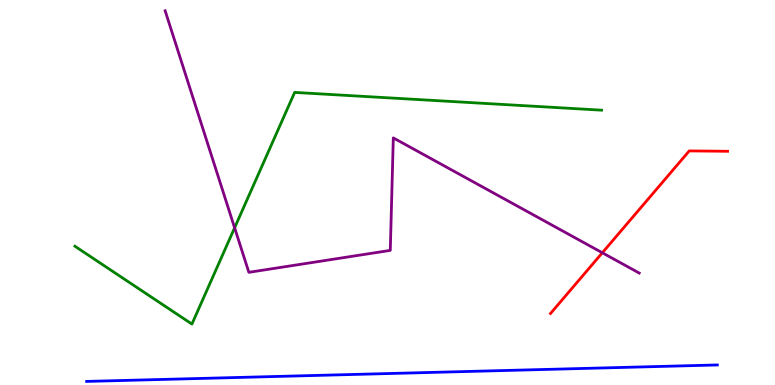[{'lines': ['blue', 'red'], 'intersections': []}, {'lines': ['green', 'red'], 'intersections': []}, {'lines': ['purple', 'red'], 'intersections': [{'x': 7.77, 'y': 3.43}]}, {'lines': ['blue', 'green'], 'intersections': []}, {'lines': ['blue', 'purple'], 'intersections': []}, {'lines': ['green', 'purple'], 'intersections': [{'x': 3.03, 'y': 4.08}]}]